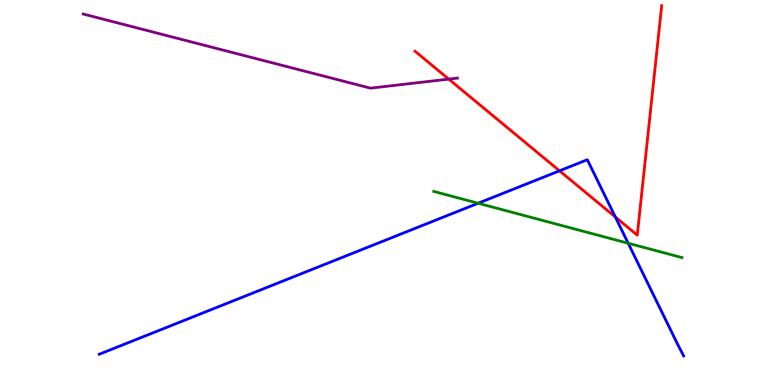[{'lines': ['blue', 'red'], 'intersections': [{'x': 7.22, 'y': 5.56}, {'x': 7.94, 'y': 4.36}]}, {'lines': ['green', 'red'], 'intersections': []}, {'lines': ['purple', 'red'], 'intersections': [{'x': 5.79, 'y': 7.95}]}, {'lines': ['blue', 'green'], 'intersections': [{'x': 6.17, 'y': 4.72}, {'x': 8.11, 'y': 3.68}]}, {'lines': ['blue', 'purple'], 'intersections': []}, {'lines': ['green', 'purple'], 'intersections': []}]